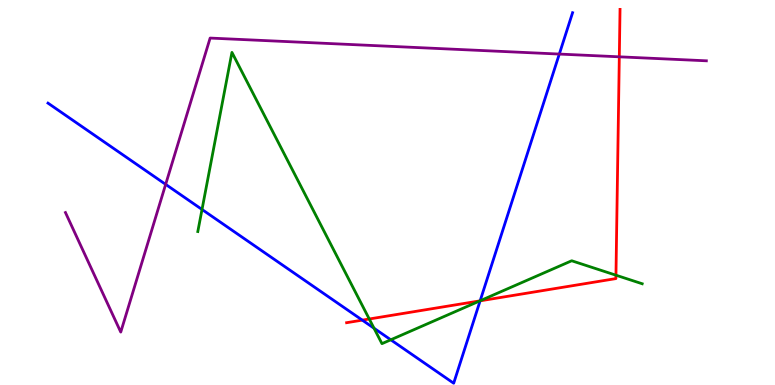[{'lines': ['blue', 'red'], 'intersections': [{'x': 4.67, 'y': 1.68}, {'x': 6.2, 'y': 2.19}]}, {'lines': ['green', 'red'], 'intersections': [{'x': 4.76, 'y': 1.71}, {'x': 6.19, 'y': 2.19}, {'x': 7.95, 'y': 2.85}]}, {'lines': ['purple', 'red'], 'intersections': [{'x': 7.99, 'y': 8.52}]}, {'lines': ['blue', 'green'], 'intersections': [{'x': 2.61, 'y': 4.56}, {'x': 4.83, 'y': 1.47}, {'x': 5.04, 'y': 1.17}, {'x': 6.2, 'y': 2.19}]}, {'lines': ['blue', 'purple'], 'intersections': [{'x': 2.14, 'y': 5.21}, {'x': 7.22, 'y': 8.6}]}, {'lines': ['green', 'purple'], 'intersections': []}]